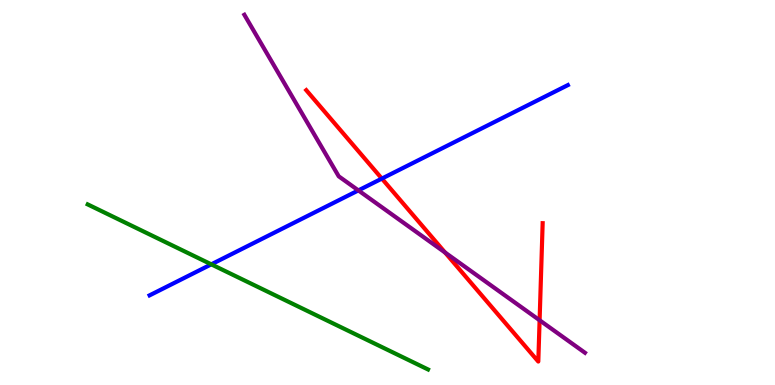[{'lines': ['blue', 'red'], 'intersections': [{'x': 4.93, 'y': 5.36}]}, {'lines': ['green', 'red'], 'intersections': []}, {'lines': ['purple', 'red'], 'intersections': [{'x': 5.74, 'y': 3.44}, {'x': 6.96, 'y': 1.68}]}, {'lines': ['blue', 'green'], 'intersections': [{'x': 2.73, 'y': 3.13}]}, {'lines': ['blue', 'purple'], 'intersections': [{'x': 4.62, 'y': 5.05}]}, {'lines': ['green', 'purple'], 'intersections': []}]